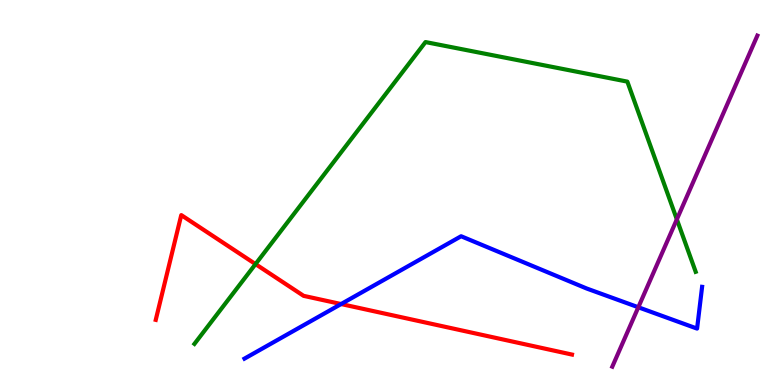[{'lines': ['blue', 'red'], 'intersections': [{'x': 4.4, 'y': 2.1}]}, {'lines': ['green', 'red'], 'intersections': [{'x': 3.3, 'y': 3.14}]}, {'lines': ['purple', 'red'], 'intersections': []}, {'lines': ['blue', 'green'], 'intersections': []}, {'lines': ['blue', 'purple'], 'intersections': [{'x': 8.24, 'y': 2.02}]}, {'lines': ['green', 'purple'], 'intersections': [{'x': 8.73, 'y': 4.3}]}]